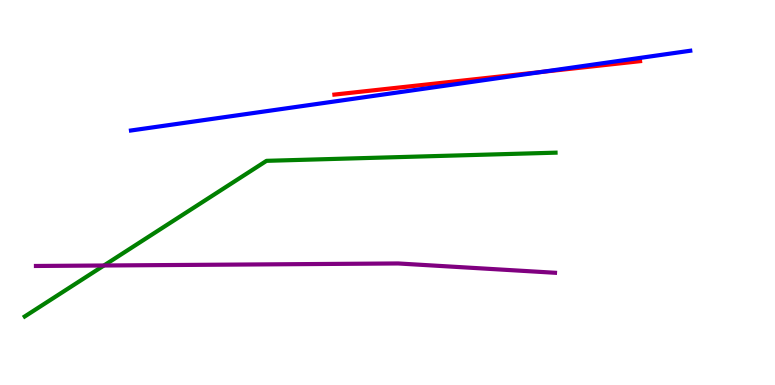[{'lines': ['blue', 'red'], 'intersections': [{'x': 6.99, 'y': 8.13}]}, {'lines': ['green', 'red'], 'intersections': []}, {'lines': ['purple', 'red'], 'intersections': []}, {'lines': ['blue', 'green'], 'intersections': []}, {'lines': ['blue', 'purple'], 'intersections': []}, {'lines': ['green', 'purple'], 'intersections': [{'x': 1.34, 'y': 3.1}]}]